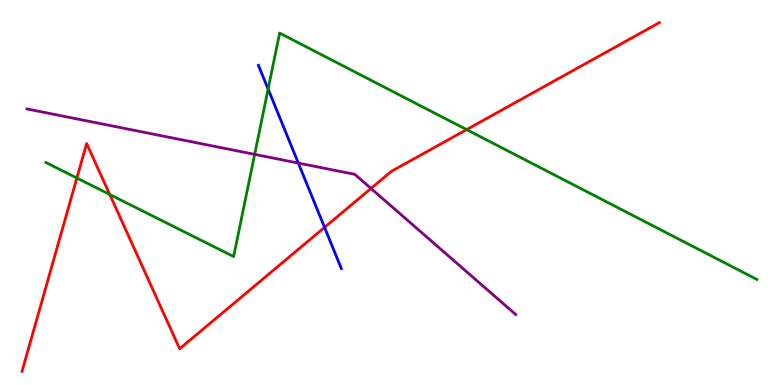[{'lines': ['blue', 'red'], 'intersections': [{'x': 4.19, 'y': 4.09}]}, {'lines': ['green', 'red'], 'intersections': [{'x': 0.992, 'y': 5.38}, {'x': 1.42, 'y': 4.95}, {'x': 6.02, 'y': 6.63}]}, {'lines': ['purple', 'red'], 'intersections': [{'x': 4.79, 'y': 5.11}]}, {'lines': ['blue', 'green'], 'intersections': [{'x': 3.46, 'y': 7.69}]}, {'lines': ['blue', 'purple'], 'intersections': [{'x': 3.85, 'y': 5.76}]}, {'lines': ['green', 'purple'], 'intersections': [{'x': 3.29, 'y': 5.99}]}]